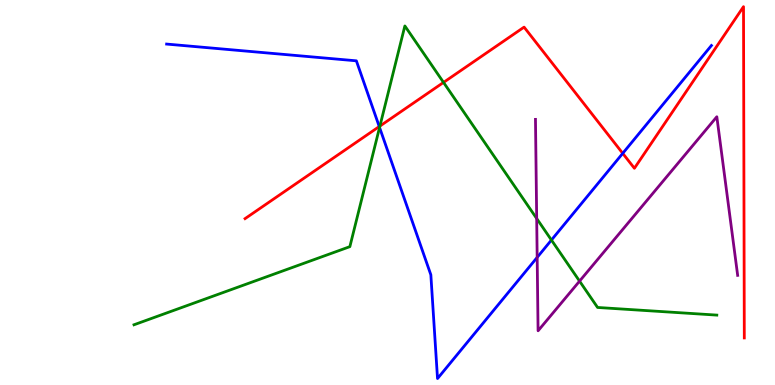[{'lines': ['blue', 'red'], 'intersections': [{'x': 4.89, 'y': 6.71}, {'x': 8.04, 'y': 6.02}]}, {'lines': ['green', 'red'], 'intersections': [{'x': 4.9, 'y': 6.73}, {'x': 5.72, 'y': 7.86}]}, {'lines': ['purple', 'red'], 'intersections': []}, {'lines': ['blue', 'green'], 'intersections': [{'x': 4.9, 'y': 6.69}, {'x': 7.12, 'y': 3.77}]}, {'lines': ['blue', 'purple'], 'intersections': [{'x': 6.93, 'y': 3.31}]}, {'lines': ['green', 'purple'], 'intersections': [{'x': 6.93, 'y': 4.32}, {'x': 7.48, 'y': 2.7}]}]